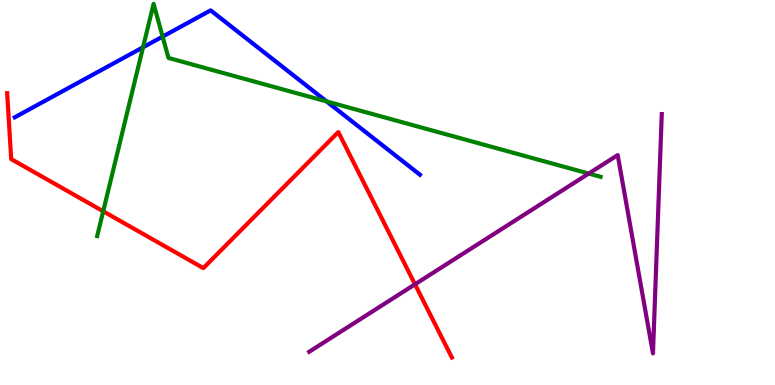[{'lines': ['blue', 'red'], 'intersections': []}, {'lines': ['green', 'red'], 'intersections': [{'x': 1.33, 'y': 4.51}]}, {'lines': ['purple', 'red'], 'intersections': [{'x': 5.35, 'y': 2.62}]}, {'lines': ['blue', 'green'], 'intersections': [{'x': 1.85, 'y': 8.77}, {'x': 2.1, 'y': 9.05}, {'x': 4.21, 'y': 7.36}]}, {'lines': ['blue', 'purple'], 'intersections': []}, {'lines': ['green', 'purple'], 'intersections': [{'x': 7.6, 'y': 5.49}]}]